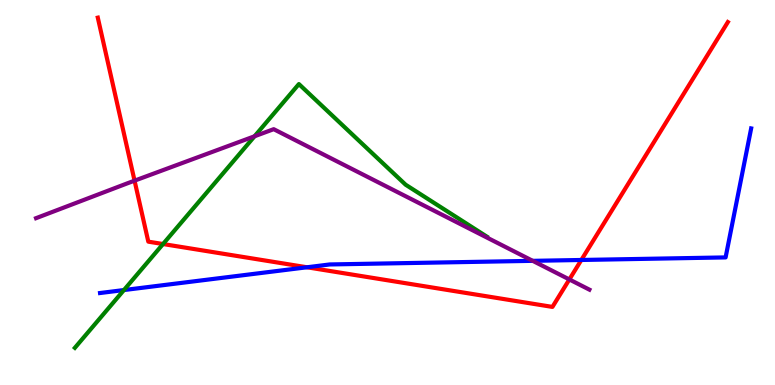[{'lines': ['blue', 'red'], 'intersections': [{'x': 3.96, 'y': 3.06}, {'x': 7.5, 'y': 3.25}]}, {'lines': ['green', 'red'], 'intersections': [{'x': 2.1, 'y': 3.66}]}, {'lines': ['purple', 'red'], 'intersections': [{'x': 1.74, 'y': 5.31}, {'x': 7.35, 'y': 2.74}]}, {'lines': ['blue', 'green'], 'intersections': [{'x': 1.6, 'y': 2.47}]}, {'lines': ['blue', 'purple'], 'intersections': [{'x': 6.87, 'y': 3.22}]}, {'lines': ['green', 'purple'], 'intersections': [{'x': 3.28, 'y': 6.46}]}]